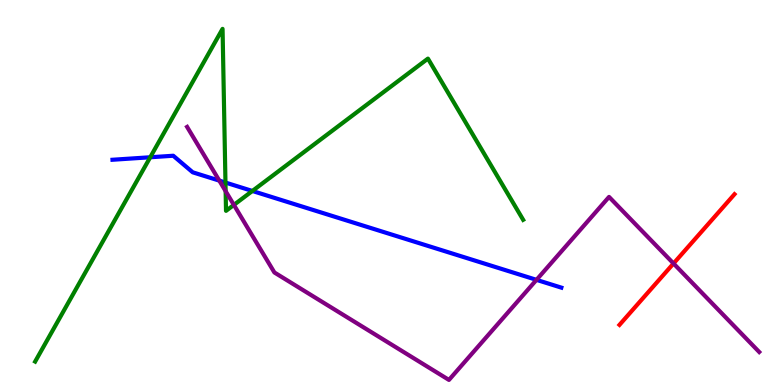[{'lines': ['blue', 'red'], 'intersections': []}, {'lines': ['green', 'red'], 'intersections': []}, {'lines': ['purple', 'red'], 'intersections': [{'x': 8.69, 'y': 3.16}]}, {'lines': ['blue', 'green'], 'intersections': [{'x': 1.94, 'y': 5.92}, {'x': 2.91, 'y': 5.26}, {'x': 3.26, 'y': 5.04}]}, {'lines': ['blue', 'purple'], 'intersections': [{'x': 2.83, 'y': 5.31}, {'x': 6.92, 'y': 2.73}]}, {'lines': ['green', 'purple'], 'intersections': [{'x': 2.91, 'y': 5.03}, {'x': 3.02, 'y': 4.68}]}]